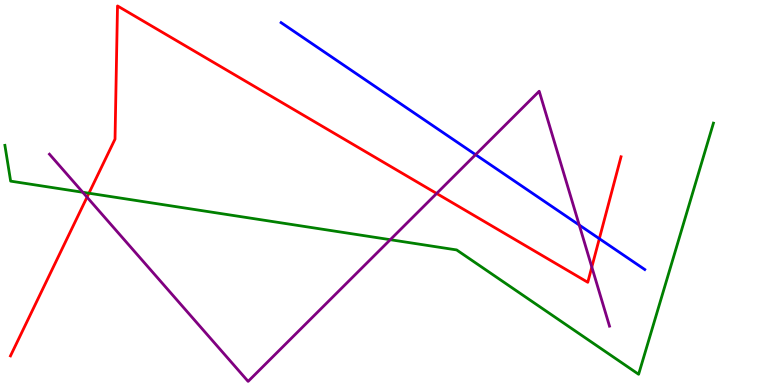[{'lines': ['blue', 'red'], 'intersections': [{'x': 7.73, 'y': 3.8}]}, {'lines': ['green', 'red'], 'intersections': [{'x': 1.15, 'y': 4.98}]}, {'lines': ['purple', 'red'], 'intersections': [{'x': 1.12, 'y': 4.88}, {'x': 5.63, 'y': 4.97}, {'x': 7.64, 'y': 3.06}]}, {'lines': ['blue', 'green'], 'intersections': []}, {'lines': ['blue', 'purple'], 'intersections': [{'x': 6.14, 'y': 5.98}, {'x': 7.47, 'y': 4.15}]}, {'lines': ['green', 'purple'], 'intersections': [{'x': 1.07, 'y': 5.01}, {'x': 5.04, 'y': 3.77}]}]